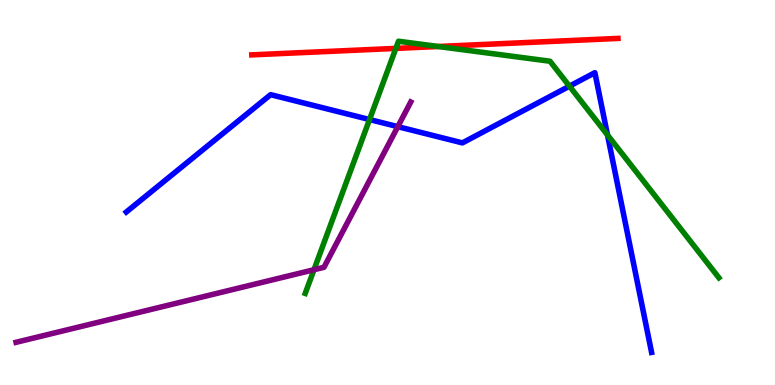[{'lines': ['blue', 'red'], 'intersections': []}, {'lines': ['green', 'red'], 'intersections': [{'x': 5.11, 'y': 8.74}, {'x': 5.65, 'y': 8.79}]}, {'lines': ['purple', 'red'], 'intersections': []}, {'lines': ['blue', 'green'], 'intersections': [{'x': 4.77, 'y': 6.9}, {'x': 7.35, 'y': 7.76}, {'x': 7.84, 'y': 6.49}]}, {'lines': ['blue', 'purple'], 'intersections': [{'x': 5.13, 'y': 6.71}]}, {'lines': ['green', 'purple'], 'intersections': [{'x': 4.05, 'y': 2.99}]}]